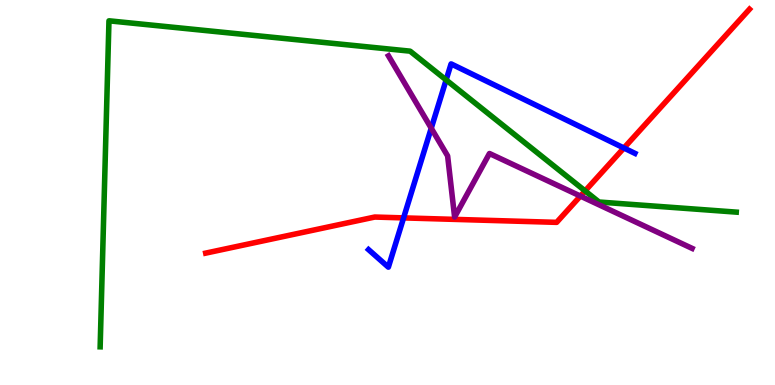[{'lines': ['blue', 'red'], 'intersections': [{'x': 5.21, 'y': 4.34}, {'x': 8.05, 'y': 6.16}]}, {'lines': ['green', 'red'], 'intersections': [{'x': 7.55, 'y': 5.04}]}, {'lines': ['purple', 'red'], 'intersections': [{'x': 7.49, 'y': 4.91}]}, {'lines': ['blue', 'green'], 'intersections': [{'x': 5.76, 'y': 7.92}]}, {'lines': ['blue', 'purple'], 'intersections': [{'x': 5.56, 'y': 6.67}]}, {'lines': ['green', 'purple'], 'intersections': []}]